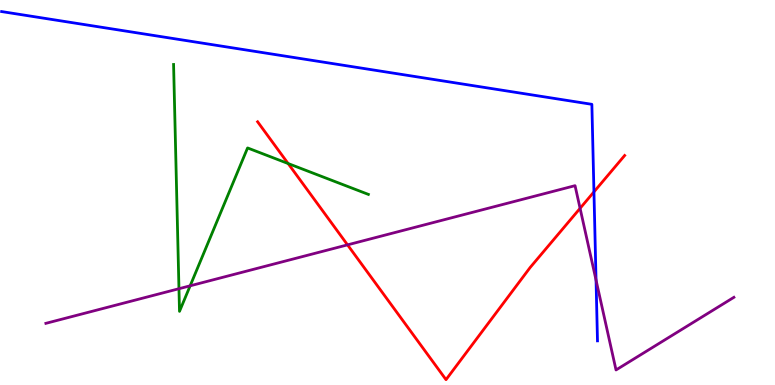[{'lines': ['blue', 'red'], 'intersections': [{'x': 7.66, 'y': 5.02}]}, {'lines': ['green', 'red'], 'intersections': [{'x': 3.72, 'y': 5.75}]}, {'lines': ['purple', 'red'], 'intersections': [{'x': 4.48, 'y': 3.64}, {'x': 7.48, 'y': 4.59}]}, {'lines': ['blue', 'green'], 'intersections': []}, {'lines': ['blue', 'purple'], 'intersections': [{'x': 7.69, 'y': 2.72}]}, {'lines': ['green', 'purple'], 'intersections': [{'x': 2.31, 'y': 2.5}, {'x': 2.45, 'y': 2.58}]}]